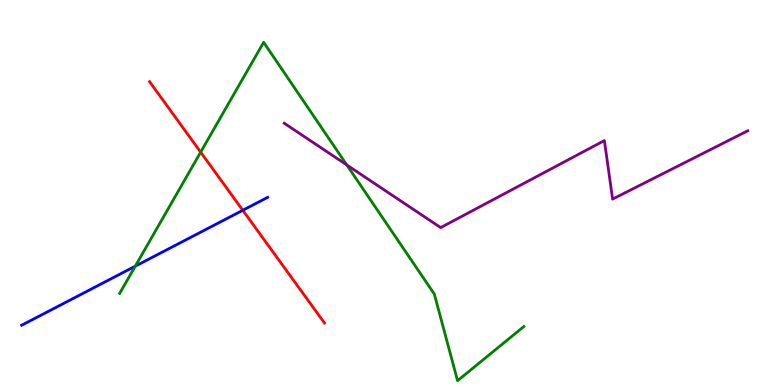[{'lines': ['blue', 'red'], 'intersections': [{'x': 3.13, 'y': 4.54}]}, {'lines': ['green', 'red'], 'intersections': [{'x': 2.59, 'y': 6.05}]}, {'lines': ['purple', 'red'], 'intersections': []}, {'lines': ['blue', 'green'], 'intersections': [{'x': 1.75, 'y': 3.09}]}, {'lines': ['blue', 'purple'], 'intersections': []}, {'lines': ['green', 'purple'], 'intersections': [{'x': 4.47, 'y': 5.72}]}]